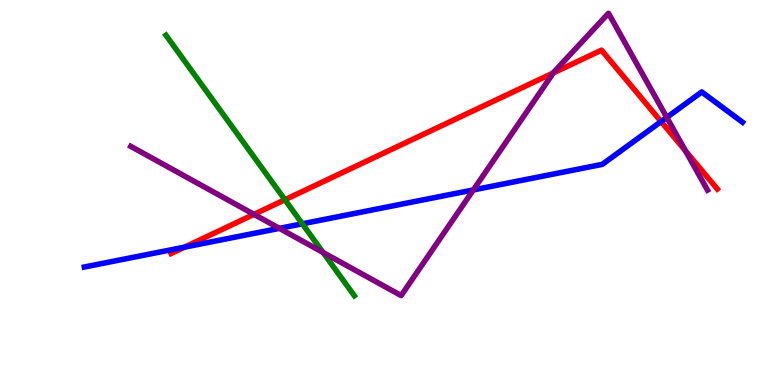[{'lines': ['blue', 'red'], 'intersections': [{'x': 2.38, 'y': 3.58}, {'x': 8.53, 'y': 6.84}]}, {'lines': ['green', 'red'], 'intersections': [{'x': 3.68, 'y': 4.81}]}, {'lines': ['purple', 'red'], 'intersections': [{'x': 3.28, 'y': 4.43}, {'x': 7.14, 'y': 8.11}, {'x': 8.85, 'y': 6.08}]}, {'lines': ['blue', 'green'], 'intersections': [{'x': 3.9, 'y': 4.19}]}, {'lines': ['blue', 'purple'], 'intersections': [{'x': 3.6, 'y': 4.07}, {'x': 6.11, 'y': 5.07}, {'x': 8.6, 'y': 6.95}]}, {'lines': ['green', 'purple'], 'intersections': [{'x': 4.17, 'y': 3.44}]}]